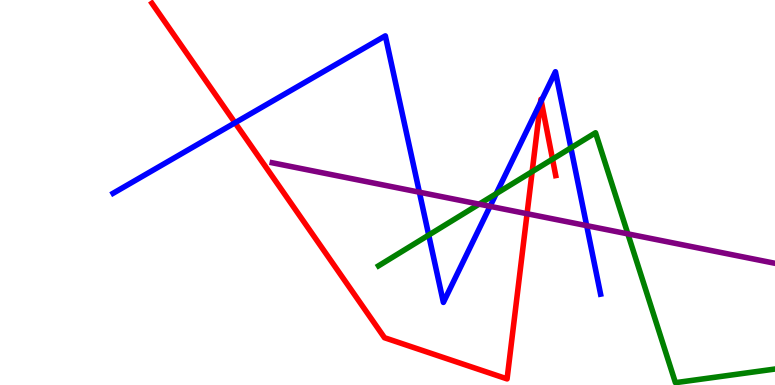[{'lines': ['blue', 'red'], 'intersections': [{'x': 3.03, 'y': 6.81}, {'x': 6.97, 'y': 7.34}, {'x': 6.98, 'y': 7.38}]}, {'lines': ['green', 'red'], 'intersections': [{'x': 6.87, 'y': 5.54}, {'x': 7.13, 'y': 5.87}]}, {'lines': ['purple', 'red'], 'intersections': [{'x': 6.8, 'y': 4.45}]}, {'lines': ['blue', 'green'], 'intersections': [{'x': 5.53, 'y': 3.89}, {'x': 6.4, 'y': 4.97}, {'x': 7.37, 'y': 6.16}]}, {'lines': ['blue', 'purple'], 'intersections': [{'x': 5.41, 'y': 5.01}, {'x': 6.32, 'y': 4.64}, {'x': 7.57, 'y': 4.14}]}, {'lines': ['green', 'purple'], 'intersections': [{'x': 6.18, 'y': 4.7}, {'x': 8.1, 'y': 3.93}]}]